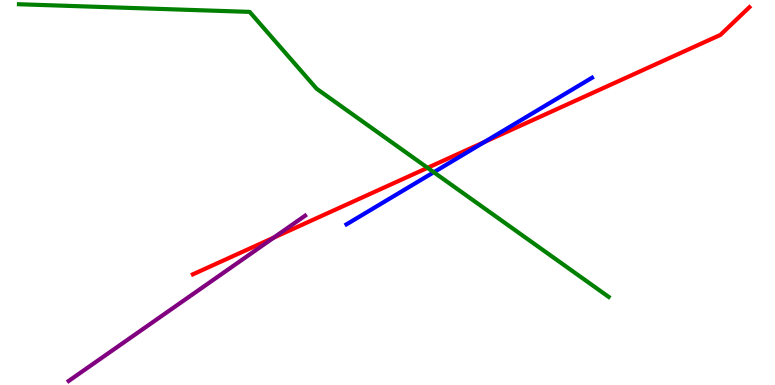[{'lines': ['blue', 'red'], 'intersections': [{'x': 6.25, 'y': 6.31}]}, {'lines': ['green', 'red'], 'intersections': [{'x': 5.52, 'y': 5.64}]}, {'lines': ['purple', 'red'], 'intersections': [{'x': 3.53, 'y': 3.83}]}, {'lines': ['blue', 'green'], 'intersections': [{'x': 5.6, 'y': 5.53}]}, {'lines': ['blue', 'purple'], 'intersections': []}, {'lines': ['green', 'purple'], 'intersections': []}]